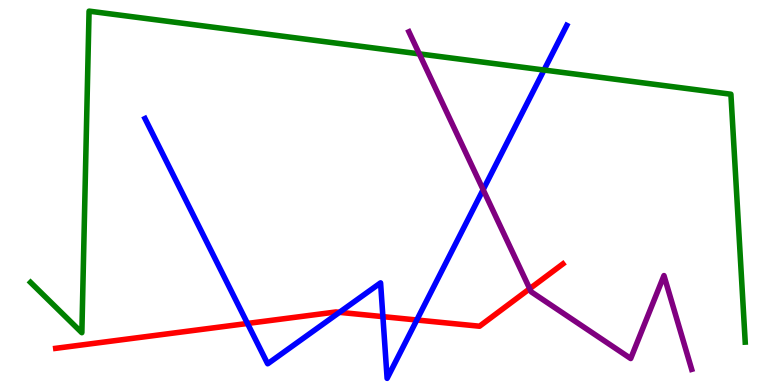[{'lines': ['blue', 'red'], 'intersections': [{'x': 3.19, 'y': 1.6}, {'x': 4.38, 'y': 1.89}, {'x': 4.94, 'y': 1.78}, {'x': 5.38, 'y': 1.69}]}, {'lines': ['green', 'red'], 'intersections': []}, {'lines': ['purple', 'red'], 'intersections': [{'x': 6.83, 'y': 2.5}]}, {'lines': ['blue', 'green'], 'intersections': [{'x': 7.02, 'y': 8.18}]}, {'lines': ['blue', 'purple'], 'intersections': [{'x': 6.23, 'y': 5.07}]}, {'lines': ['green', 'purple'], 'intersections': [{'x': 5.41, 'y': 8.6}]}]